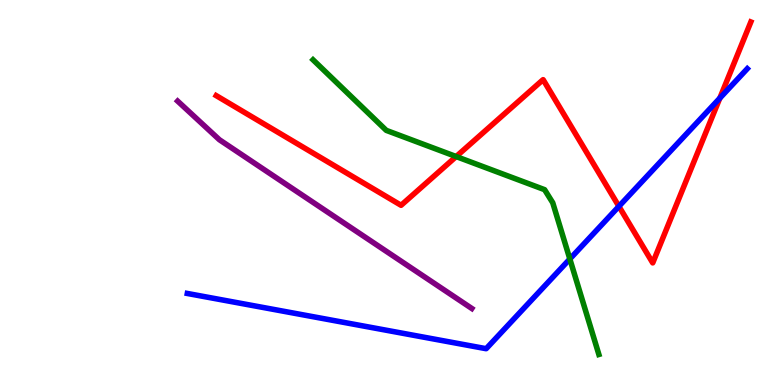[{'lines': ['blue', 'red'], 'intersections': [{'x': 7.99, 'y': 4.64}, {'x': 9.29, 'y': 7.45}]}, {'lines': ['green', 'red'], 'intersections': [{'x': 5.89, 'y': 5.93}]}, {'lines': ['purple', 'red'], 'intersections': []}, {'lines': ['blue', 'green'], 'intersections': [{'x': 7.35, 'y': 3.27}]}, {'lines': ['blue', 'purple'], 'intersections': []}, {'lines': ['green', 'purple'], 'intersections': []}]